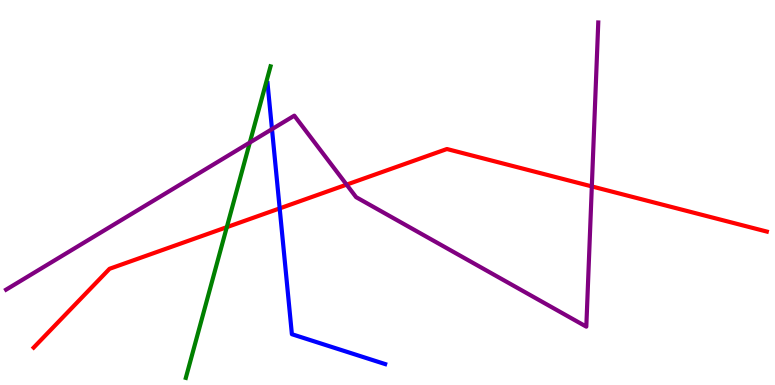[{'lines': ['blue', 'red'], 'intersections': [{'x': 3.61, 'y': 4.59}]}, {'lines': ['green', 'red'], 'intersections': [{'x': 2.93, 'y': 4.1}]}, {'lines': ['purple', 'red'], 'intersections': [{'x': 4.47, 'y': 5.2}, {'x': 7.64, 'y': 5.16}]}, {'lines': ['blue', 'green'], 'intersections': []}, {'lines': ['blue', 'purple'], 'intersections': [{'x': 3.51, 'y': 6.65}]}, {'lines': ['green', 'purple'], 'intersections': [{'x': 3.22, 'y': 6.3}]}]